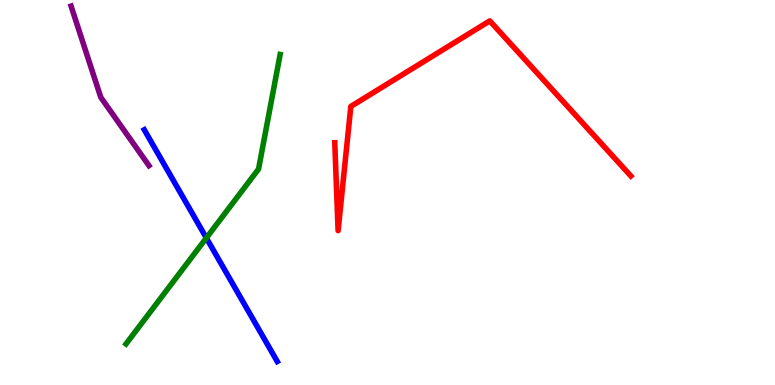[{'lines': ['blue', 'red'], 'intersections': []}, {'lines': ['green', 'red'], 'intersections': []}, {'lines': ['purple', 'red'], 'intersections': []}, {'lines': ['blue', 'green'], 'intersections': [{'x': 2.66, 'y': 3.82}]}, {'lines': ['blue', 'purple'], 'intersections': []}, {'lines': ['green', 'purple'], 'intersections': []}]